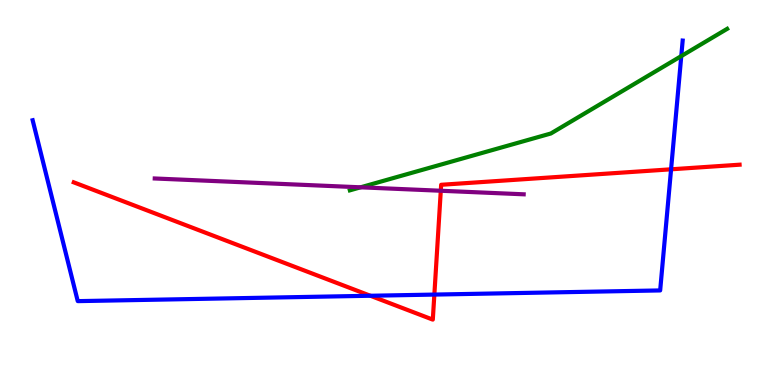[{'lines': ['blue', 'red'], 'intersections': [{'x': 4.78, 'y': 2.32}, {'x': 5.6, 'y': 2.35}, {'x': 8.66, 'y': 5.6}]}, {'lines': ['green', 'red'], 'intersections': []}, {'lines': ['purple', 'red'], 'intersections': [{'x': 5.69, 'y': 5.05}]}, {'lines': ['blue', 'green'], 'intersections': [{'x': 8.79, 'y': 8.54}]}, {'lines': ['blue', 'purple'], 'intersections': []}, {'lines': ['green', 'purple'], 'intersections': [{'x': 4.65, 'y': 5.13}]}]